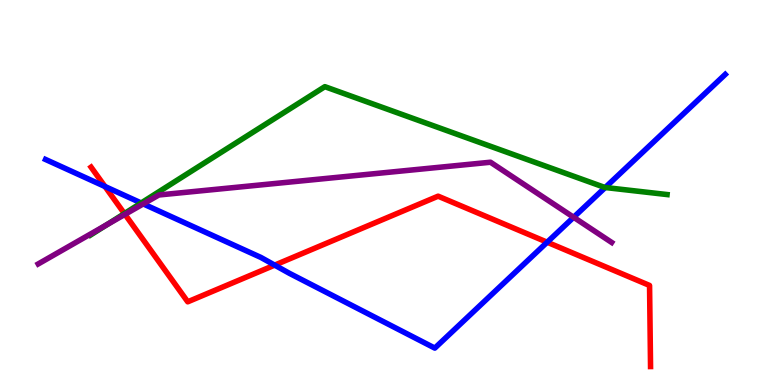[{'lines': ['blue', 'red'], 'intersections': [{'x': 1.35, 'y': 5.16}, {'x': 3.54, 'y': 3.11}, {'x': 7.06, 'y': 3.71}]}, {'lines': ['green', 'red'], 'intersections': [{'x': 1.61, 'y': 4.45}]}, {'lines': ['purple', 'red'], 'intersections': [{'x': 1.61, 'y': 4.43}]}, {'lines': ['blue', 'green'], 'intersections': [{'x': 1.82, 'y': 4.73}, {'x': 7.81, 'y': 5.13}]}, {'lines': ['blue', 'purple'], 'intersections': [{'x': 1.85, 'y': 4.7}, {'x': 7.4, 'y': 4.36}]}, {'lines': ['green', 'purple'], 'intersections': [{'x': 1.38, 'y': 4.16}]}]